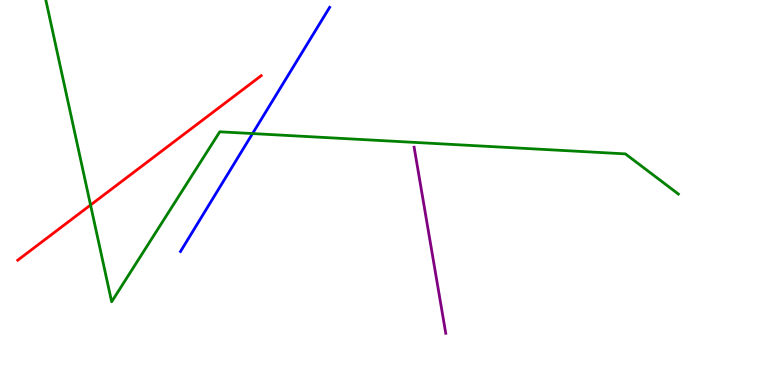[{'lines': ['blue', 'red'], 'intersections': []}, {'lines': ['green', 'red'], 'intersections': [{'x': 1.17, 'y': 4.67}]}, {'lines': ['purple', 'red'], 'intersections': []}, {'lines': ['blue', 'green'], 'intersections': [{'x': 3.26, 'y': 6.53}]}, {'lines': ['blue', 'purple'], 'intersections': []}, {'lines': ['green', 'purple'], 'intersections': []}]